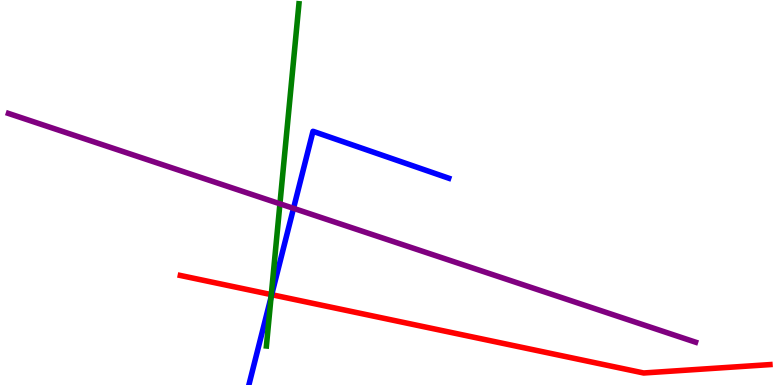[{'lines': ['blue', 'red'], 'intersections': [{'x': 3.51, 'y': 2.35}]}, {'lines': ['green', 'red'], 'intersections': [{'x': 3.5, 'y': 2.35}]}, {'lines': ['purple', 'red'], 'intersections': []}, {'lines': ['blue', 'green'], 'intersections': [{'x': 3.5, 'y': 2.28}]}, {'lines': ['blue', 'purple'], 'intersections': [{'x': 3.79, 'y': 4.59}]}, {'lines': ['green', 'purple'], 'intersections': [{'x': 3.61, 'y': 4.71}]}]